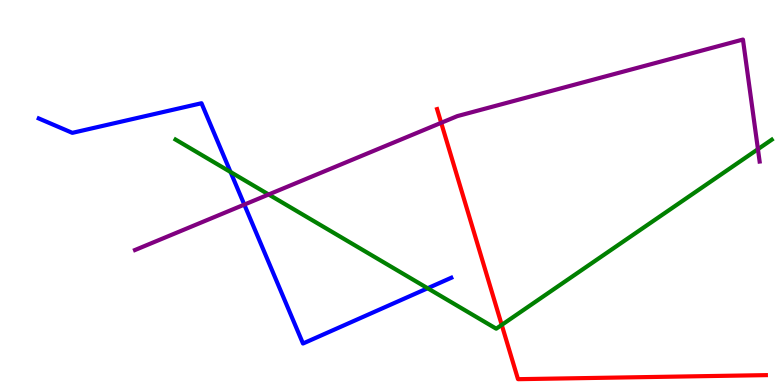[{'lines': ['blue', 'red'], 'intersections': []}, {'lines': ['green', 'red'], 'intersections': [{'x': 6.47, 'y': 1.56}]}, {'lines': ['purple', 'red'], 'intersections': [{'x': 5.69, 'y': 6.81}]}, {'lines': ['blue', 'green'], 'intersections': [{'x': 2.97, 'y': 5.53}, {'x': 5.52, 'y': 2.51}]}, {'lines': ['blue', 'purple'], 'intersections': [{'x': 3.15, 'y': 4.69}]}, {'lines': ['green', 'purple'], 'intersections': [{'x': 3.47, 'y': 4.95}, {'x': 9.78, 'y': 6.13}]}]